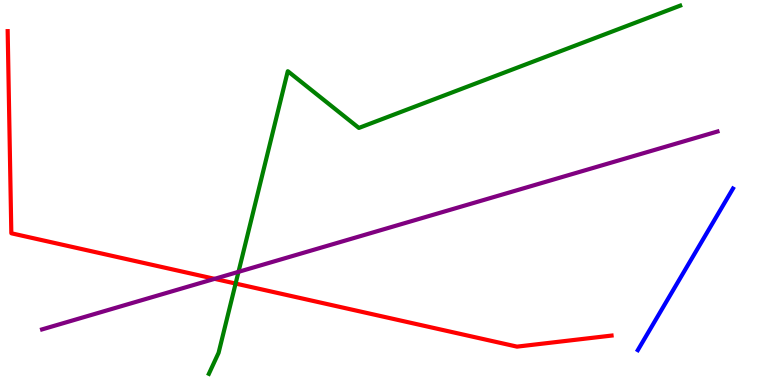[{'lines': ['blue', 'red'], 'intersections': []}, {'lines': ['green', 'red'], 'intersections': [{'x': 3.04, 'y': 2.64}]}, {'lines': ['purple', 'red'], 'intersections': [{'x': 2.77, 'y': 2.76}]}, {'lines': ['blue', 'green'], 'intersections': []}, {'lines': ['blue', 'purple'], 'intersections': []}, {'lines': ['green', 'purple'], 'intersections': [{'x': 3.08, 'y': 2.94}]}]